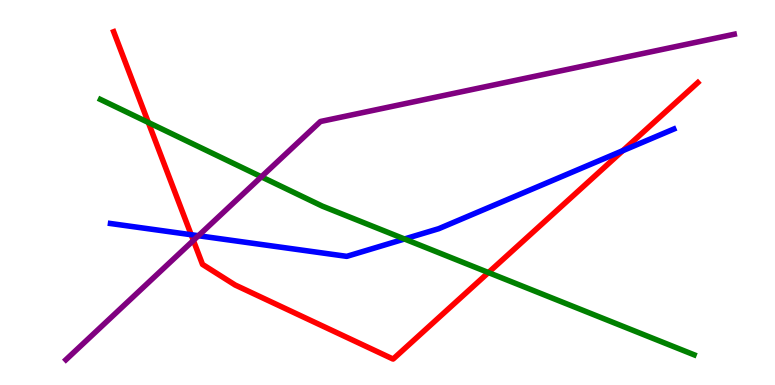[{'lines': ['blue', 'red'], 'intersections': [{'x': 2.47, 'y': 3.9}, {'x': 8.04, 'y': 6.09}]}, {'lines': ['green', 'red'], 'intersections': [{'x': 1.91, 'y': 6.82}, {'x': 6.3, 'y': 2.92}]}, {'lines': ['purple', 'red'], 'intersections': [{'x': 2.5, 'y': 3.75}]}, {'lines': ['blue', 'green'], 'intersections': [{'x': 5.22, 'y': 3.79}]}, {'lines': ['blue', 'purple'], 'intersections': [{'x': 2.56, 'y': 3.88}]}, {'lines': ['green', 'purple'], 'intersections': [{'x': 3.37, 'y': 5.41}]}]